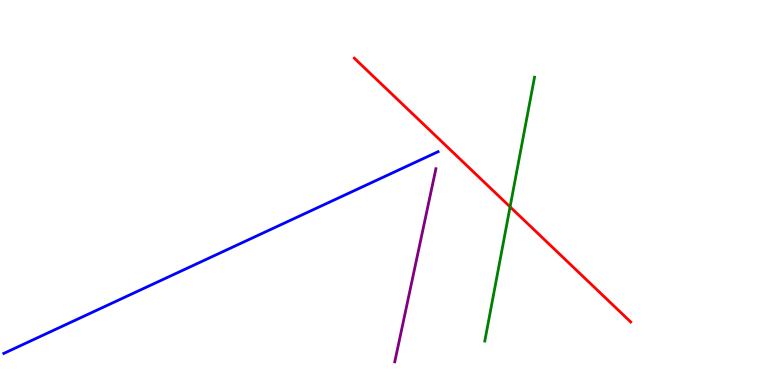[{'lines': ['blue', 'red'], 'intersections': []}, {'lines': ['green', 'red'], 'intersections': [{'x': 6.58, 'y': 4.63}]}, {'lines': ['purple', 'red'], 'intersections': []}, {'lines': ['blue', 'green'], 'intersections': []}, {'lines': ['blue', 'purple'], 'intersections': []}, {'lines': ['green', 'purple'], 'intersections': []}]